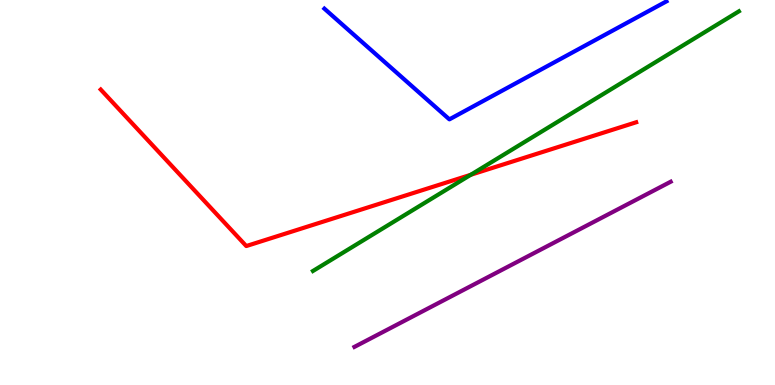[{'lines': ['blue', 'red'], 'intersections': []}, {'lines': ['green', 'red'], 'intersections': [{'x': 6.07, 'y': 5.46}]}, {'lines': ['purple', 'red'], 'intersections': []}, {'lines': ['blue', 'green'], 'intersections': []}, {'lines': ['blue', 'purple'], 'intersections': []}, {'lines': ['green', 'purple'], 'intersections': []}]